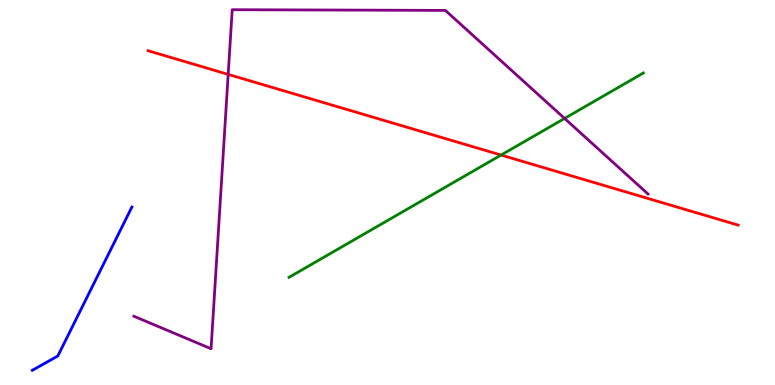[{'lines': ['blue', 'red'], 'intersections': []}, {'lines': ['green', 'red'], 'intersections': [{'x': 6.47, 'y': 5.97}]}, {'lines': ['purple', 'red'], 'intersections': [{'x': 2.94, 'y': 8.07}]}, {'lines': ['blue', 'green'], 'intersections': []}, {'lines': ['blue', 'purple'], 'intersections': []}, {'lines': ['green', 'purple'], 'intersections': [{'x': 7.28, 'y': 6.92}]}]